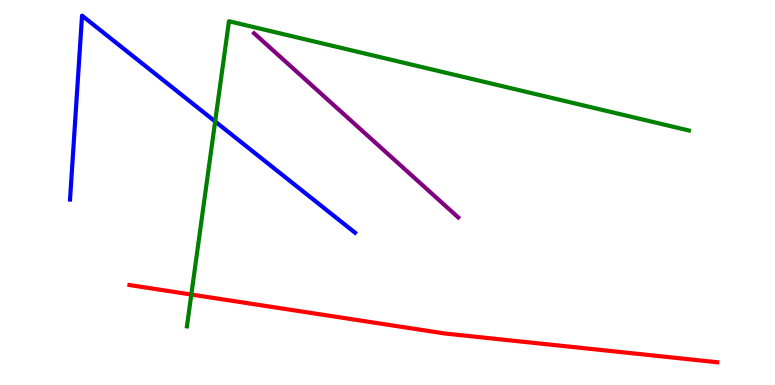[{'lines': ['blue', 'red'], 'intersections': []}, {'lines': ['green', 'red'], 'intersections': [{'x': 2.47, 'y': 2.35}]}, {'lines': ['purple', 'red'], 'intersections': []}, {'lines': ['blue', 'green'], 'intersections': [{'x': 2.78, 'y': 6.84}]}, {'lines': ['blue', 'purple'], 'intersections': []}, {'lines': ['green', 'purple'], 'intersections': []}]